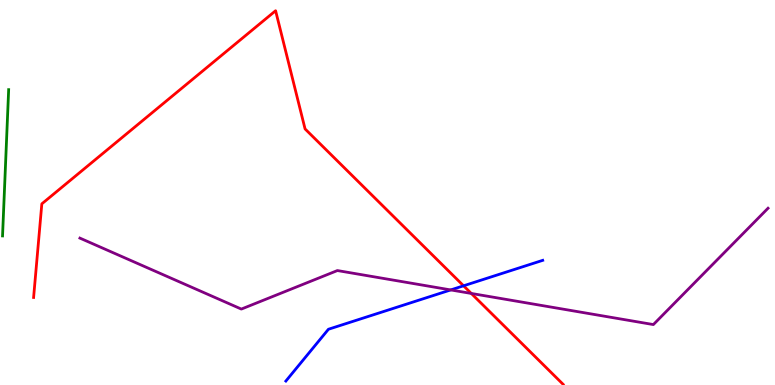[{'lines': ['blue', 'red'], 'intersections': [{'x': 5.98, 'y': 2.58}]}, {'lines': ['green', 'red'], 'intersections': []}, {'lines': ['purple', 'red'], 'intersections': [{'x': 6.08, 'y': 2.38}]}, {'lines': ['blue', 'green'], 'intersections': []}, {'lines': ['blue', 'purple'], 'intersections': [{'x': 5.82, 'y': 2.47}]}, {'lines': ['green', 'purple'], 'intersections': []}]